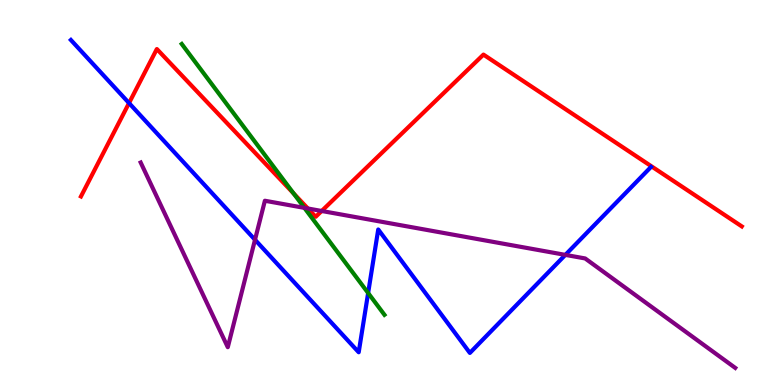[{'lines': ['blue', 'red'], 'intersections': [{'x': 1.66, 'y': 7.32}]}, {'lines': ['green', 'red'], 'intersections': [{'x': 3.79, 'y': 4.98}]}, {'lines': ['purple', 'red'], 'intersections': [{'x': 3.97, 'y': 4.58}, {'x': 4.15, 'y': 4.52}]}, {'lines': ['blue', 'green'], 'intersections': [{'x': 4.75, 'y': 2.39}]}, {'lines': ['blue', 'purple'], 'intersections': [{'x': 3.29, 'y': 3.77}, {'x': 7.29, 'y': 3.38}]}, {'lines': ['green', 'purple'], 'intersections': [{'x': 3.93, 'y': 4.6}]}]